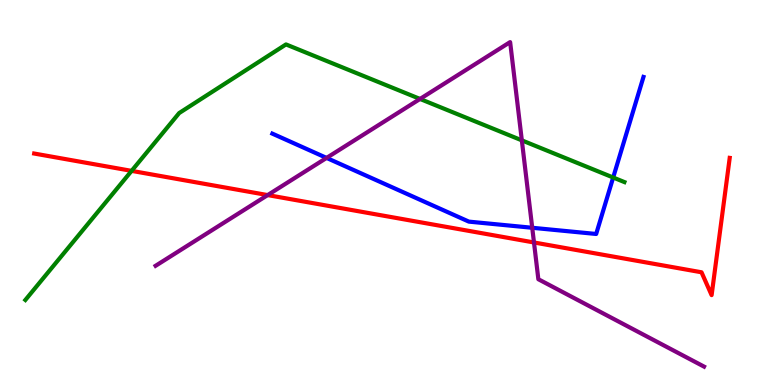[{'lines': ['blue', 'red'], 'intersections': []}, {'lines': ['green', 'red'], 'intersections': [{'x': 1.7, 'y': 5.56}]}, {'lines': ['purple', 'red'], 'intersections': [{'x': 3.45, 'y': 4.93}, {'x': 6.89, 'y': 3.7}]}, {'lines': ['blue', 'green'], 'intersections': [{'x': 7.91, 'y': 5.39}]}, {'lines': ['blue', 'purple'], 'intersections': [{'x': 4.21, 'y': 5.9}, {'x': 6.87, 'y': 4.08}]}, {'lines': ['green', 'purple'], 'intersections': [{'x': 5.42, 'y': 7.43}, {'x': 6.73, 'y': 6.35}]}]